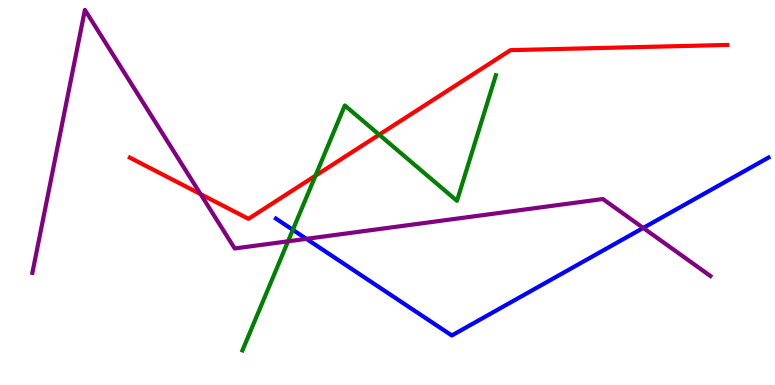[{'lines': ['blue', 'red'], 'intersections': []}, {'lines': ['green', 'red'], 'intersections': [{'x': 4.07, 'y': 5.44}, {'x': 4.89, 'y': 6.5}]}, {'lines': ['purple', 'red'], 'intersections': [{'x': 2.59, 'y': 4.96}]}, {'lines': ['blue', 'green'], 'intersections': [{'x': 3.78, 'y': 4.03}]}, {'lines': ['blue', 'purple'], 'intersections': [{'x': 3.95, 'y': 3.8}, {'x': 8.3, 'y': 4.08}]}, {'lines': ['green', 'purple'], 'intersections': [{'x': 3.72, 'y': 3.73}]}]